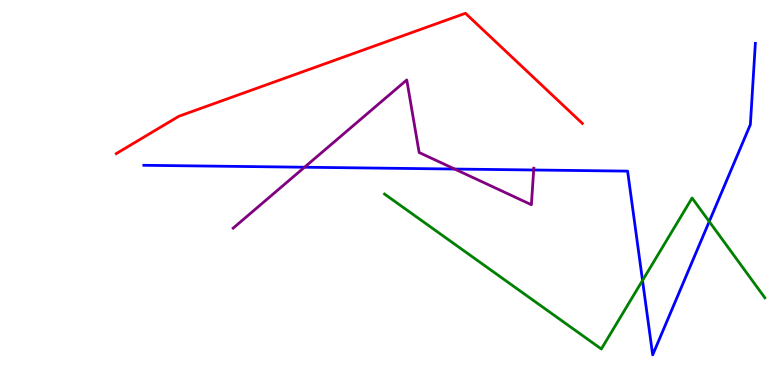[{'lines': ['blue', 'red'], 'intersections': []}, {'lines': ['green', 'red'], 'intersections': []}, {'lines': ['purple', 'red'], 'intersections': []}, {'lines': ['blue', 'green'], 'intersections': [{'x': 8.29, 'y': 2.72}, {'x': 9.15, 'y': 4.25}]}, {'lines': ['blue', 'purple'], 'intersections': [{'x': 3.93, 'y': 5.66}, {'x': 5.87, 'y': 5.61}, {'x': 6.89, 'y': 5.58}]}, {'lines': ['green', 'purple'], 'intersections': []}]